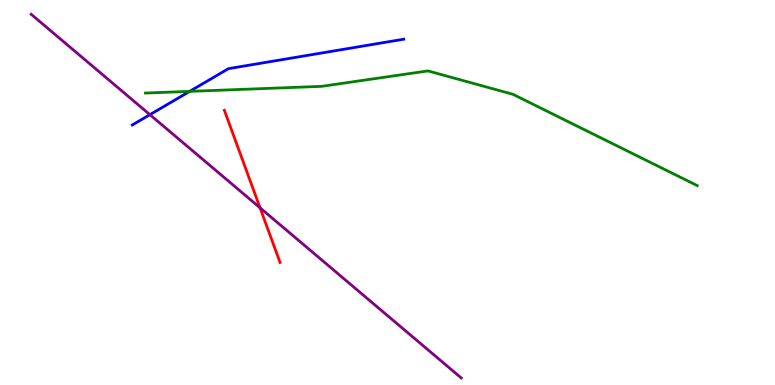[{'lines': ['blue', 'red'], 'intersections': []}, {'lines': ['green', 'red'], 'intersections': []}, {'lines': ['purple', 'red'], 'intersections': [{'x': 3.36, 'y': 4.6}]}, {'lines': ['blue', 'green'], 'intersections': [{'x': 2.45, 'y': 7.63}]}, {'lines': ['blue', 'purple'], 'intersections': [{'x': 1.93, 'y': 7.02}]}, {'lines': ['green', 'purple'], 'intersections': []}]